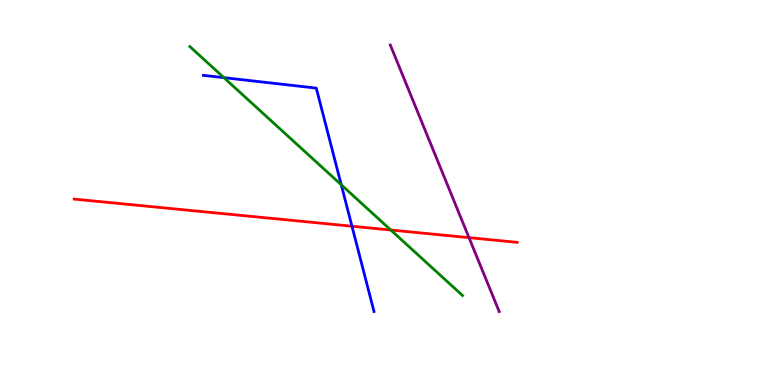[{'lines': ['blue', 'red'], 'intersections': [{'x': 4.54, 'y': 4.12}]}, {'lines': ['green', 'red'], 'intersections': [{'x': 5.04, 'y': 4.03}]}, {'lines': ['purple', 'red'], 'intersections': [{'x': 6.05, 'y': 3.83}]}, {'lines': ['blue', 'green'], 'intersections': [{'x': 2.89, 'y': 7.98}, {'x': 4.4, 'y': 5.2}]}, {'lines': ['blue', 'purple'], 'intersections': []}, {'lines': ['green', 'purple'], 'intersections': []}]